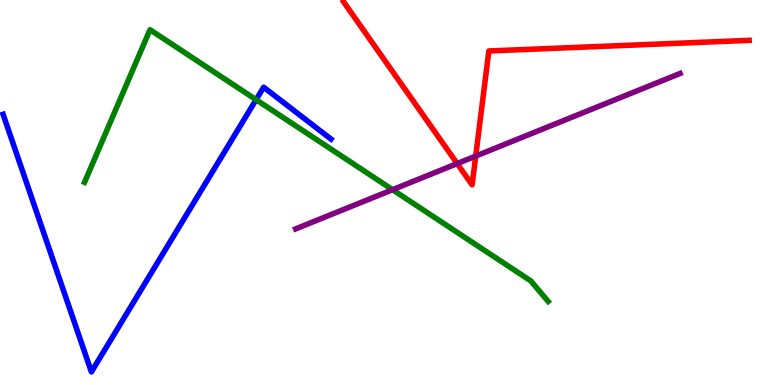[{'lines': ['blue', 'red'], 'intersections': []}, {'lines': ['green', 'red'], 'intersections': []}, {'lines': ['purple', 'red'], 'intersections': [{'x': 5.9, 'y': 5.75}, {'x': 6.14, 'y': 5.95}]}, {'lines': ['blue', 'green'], 'intersections': [{'x': 3.3, 'y': 7.41}]}, {'lines': ['blue', 'purple'], 'intersections': []}, {'lines': ['green', 'purple'], 'intersections': [{'x': 5.07, 'y': 5.07}]}]